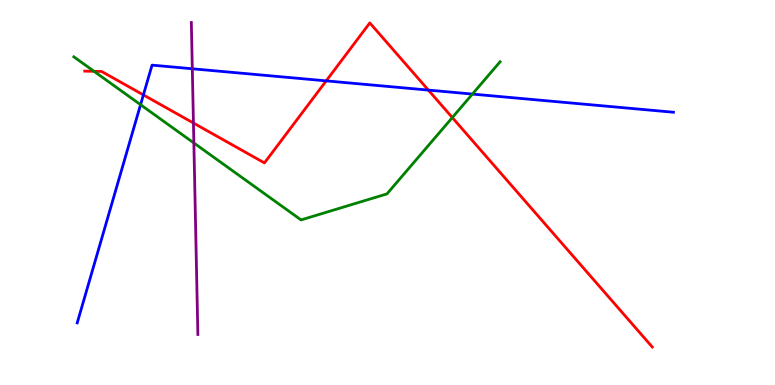[{'lines': ['blue', 'red'], 'intersections': [{'x': 1.85, 'y': 7.53}, {'x': 4.21, 'y': 7.9}, {'x': 5.53, 'y': 7.66}]}, {'lines': ['green', 'red'], 'intersections': [{'x': 1.21, 'y': 8.15}, {'x': 5.84, 'y': 6.95}]}, {'lines': ['purple', 'red'], 'intersections': [{'x': 2.5, 'y': 6.8}]}, {'lines': ['blue', 'green'], 'intersections': [{'x': 1.81, 'y': 7.28}, {'x': 6.1, 'y': 7.56}]}, {'lines': ['blue', 'purple'], 'intersections': [{'x': 2.48, 'y': 8.21}]}, {'lines': ['green', 'purple'], 'intersections': [{'x': 2.5, 'y': 6.29}]}]